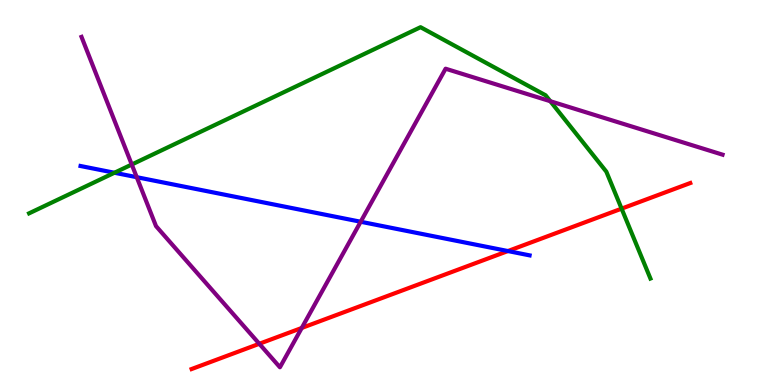[{'lines': ['blue', 'red'], 'intersections': [{'x': 6.55, 'y': 3.48}]}, {'lines': ['green', 'red'], 'intersections': [{'x': 8.02, 'y': 4.58}]}, {'lines': ['purple', 'red'], 'intersections': [{'x': 3.35, 'y': 1.07}, {'x': 3.89, 'y': 1.48}]}, {'lines': ['blue', 'green'], 'intersections': [{'x': 1.48, 'y': 5.51}]}, {'lines': ['blue', 'purple'], 'intersections': [{'x': 1.76, 'y': 5.4}, {'x': 4.65, 'y': 4.24}]}, {'lines': ['green', 'purple'], 'intersections': [{'x': 1.7, 'y': 5.73}, {'x': 7.1, 'y': 7.37}]}]